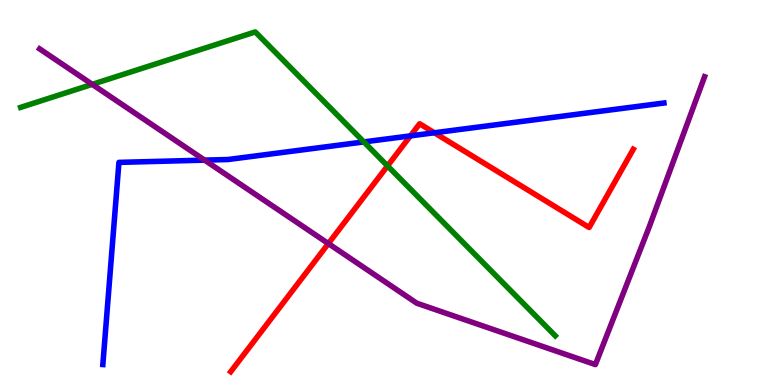[{'lines': ['blue', 'red'], 'intersections': [{'x': 5.3, 'y': 6.47}, {'x': 5.6, 'y': 6.55}]}, {'lines': ['green', 'red'], 'intersections': [{'x': 5.0, 'y': 5.69}]}, {'lines': ['purple', 'red'], 'intersections': [{'x': 4.24, 'y': 3.67}]}, {'lines': ['blue', 'green'], 'intersections': [{'x': 4.69, 'y': 6.31}]}, {'lines': ['blue', 'purple'], 'intersections': [{'x': 2.64, 'y': 5.84}]}, {'lines': ['green', 'purple'], 'intersections': [{'x': 1.19, 'y': 7.81}]}]